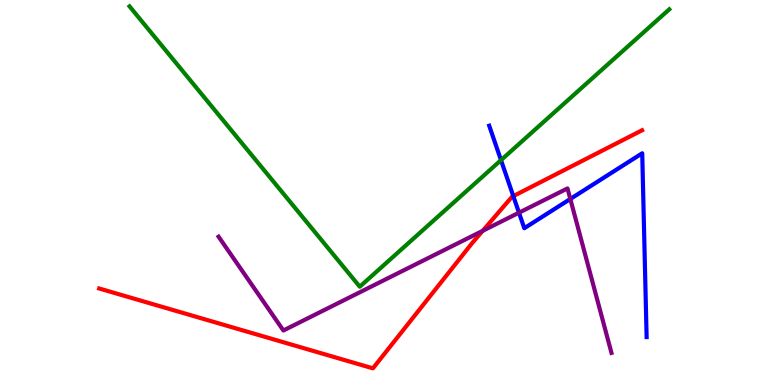[{'lines': ['blue', 'red'], 'intersections': [{'x': 6.62, 'y': 4.91}]}, {'lines': ['green', 'red'], 'intersections': []}, {'lines': ['purple', 'red'], 'intersections': [{'x': 6.23, 'y': 4.0}]}, {'lines': ['blue', 'green'], 'intersections': [{'x': 6.46, 'y': 5.84}]}, {'lines': ['blue', 'purple'], 'intersections': [{'x': 6.7, 'y': 4.48}, {'x': 7.36, 'y': 4.83}]}, {'lines': ['green', 'purple'], 'intersections': []}]